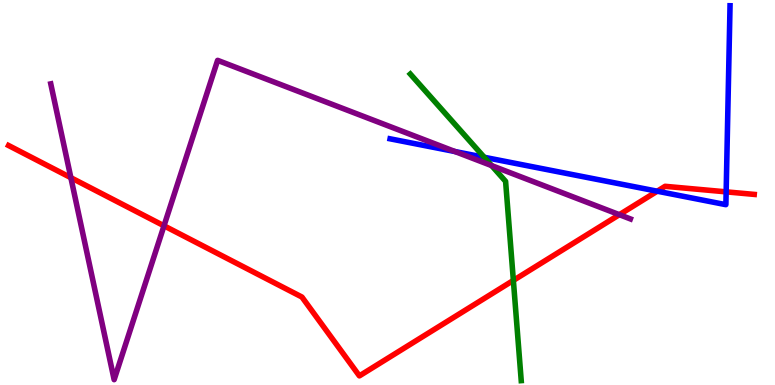[{'lines': ['blue', 'red'], 'intersections': [{'x': 8.48, 'y': 5.03}, {'x': 9.37, 'y': 5.02}]}, {'lines': ['green', 'red'], 'intersections': [{'x': 6.62, 'y': 2.72}]}, {'lines': ['purple', 'red'], 'intersections': [{'x': 0.914, 'y': 5.38}, {'x': 2.12, 'y': 4.14}, {'x': 7.99, 'y': 4.42}]}, {'lines': ['blue', 'green'], 'intersections': [{'x': 6.25, 'y': 5.91}]}, {'lines': ['blue', 'purple'], 'intersections': [{'x': 5.87, 'y': 6.06}]}, {'lines': ['green', 'purple'], 'intersections': [{'x': 6.34, 'y': 5.7}]}]